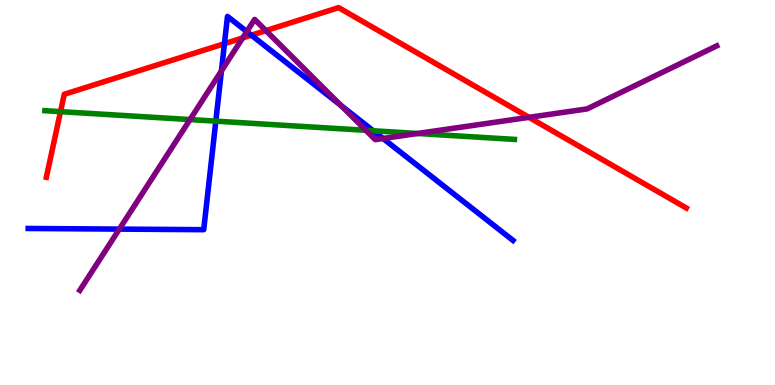[{'lines': ['blue', 'red'], 'intersections': [{'x': 2.9, 'y': 8.87}, {'x': 3.24, 'y': 9.09}]}, {'lines': ['green', 'red'], 'intersections': [{'x': 0.781, 'y': 7.1}]}, {'lines': ['purple', 'red'], 'intersections': [{'x': 3.13, 'y': 9.01}, {'x': 3.43, 'y': 9.2}, {'x': 6.83, 'y': 6.95}]}, {'lines': ['blue', 'green'], 'intersections': [{'x': 2.78, 'y': 6.85}, {'x': 4.82, 'y': 6.6}]}, {'lines': ['blue', 'purple'], 'intersections': [{'x': 1.54, 'y': 4.05}, {'x': 2.86, 'y': 8.16}, {'x': 3.18, 'y': 9.18}, {'x': 4.4, 'y': 7.26}, {'x': 4.94, 'y': 6.4}]}, {'lines': ['green', 'purple'], 'intersections': [{'x': 2.45, 'y': 6.89}, {'x': 4.72, 'y': 6.62}, {'x': 5.39, 'y': 6.53}]}]